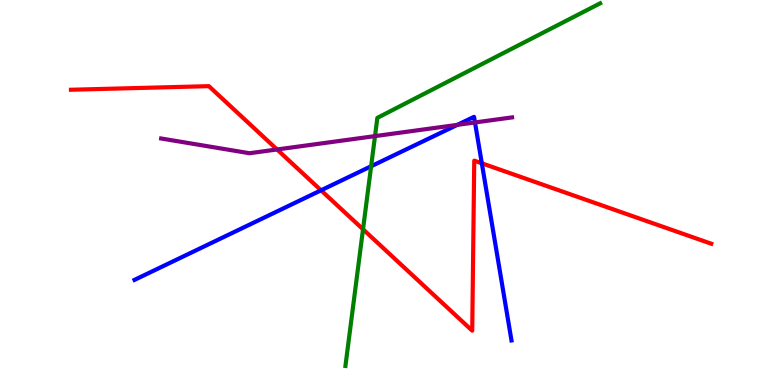[{'lines': ['blue', 'red'], 'intersections': [{'x': 4.14, 'y': 5.06}, {'x': 6.22, 'y': 5.76}]}, {'lines': ['green', 'red'], 'intersections': [{'x': 4.68, 'y': 4.04}]}, {'lines': ['purple', 'red'], 'intersections': [{'x': 3.57, 'y': 6.12}]}, {'lines': ['blue', 'green'], 'intersections': [{'x': 4.79, 'y': 5.68}]}, {'lines': ['blue', 'purple'], 'intersections': [{'x': 5.9, 'y': 6.76}, {'x': 6.13, 'y': 6.82}]}, {'lines': ['green', 'purple'], 'intersections': [{'x': 4.84, 'y': 6.46}]}]